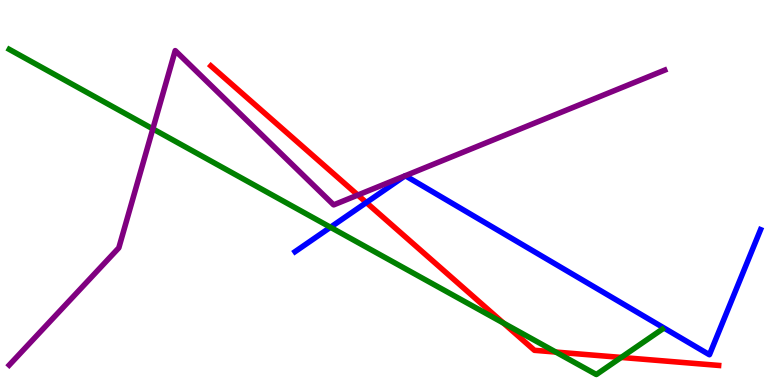[{'lines': ['blue', 'red'], 'intersections': [{'x': 4.73, 'y': 4.74}]}, {'lines': ['green', 'red'], 'intersections': [{'x': 6.5, 'y': 1.61}, {'x': 7.17, 'y': 0.856}, {'x': 8.02, 'y': 0.716}]}, {'lines': ['purple', 'red'], 'intersections': [{'x': 4.62, 'y': 4.93}]}, {'lines': ['blue', 'green'], 'intersections': [{'x': 4.26, 'y': 4.1}]}, {'lines': ['blue', 'purple'], 'intersections': [{'x': 5.23, 'y': 5.43}, {'x': 5.23, 'y': 5.44}]}, {'lines': ['green', 'purple'], 'intersections': [{'x': 1.97, 'y': 6.65}]}]